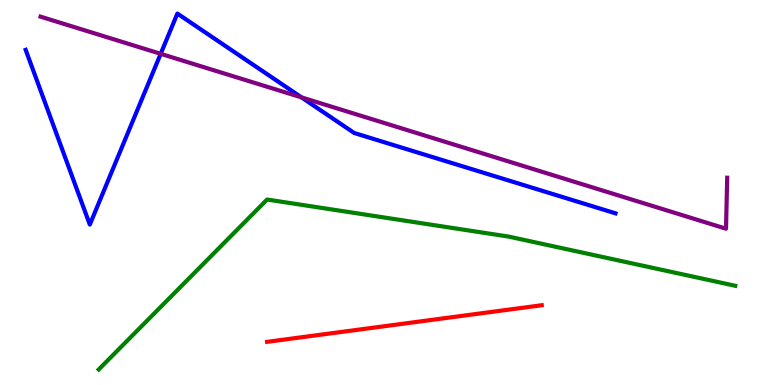[{'lines': ['blue', 'red'], 'intersections': []}, {'lines': ['green', 'red'], 'intersections': []}, {'lines': ['purple', 'red'], 'intersections': []}, {'lines': ['blue', 'green'], 'intersections': []}, {'lines': ['blue', 'purple'], 'intersections': [{'x': 2.07, 'y': 8.6}, {'x': 3.89, 'y': 7.47}]}, {'lines': ['green', 'purple'], 'intersections': []}]